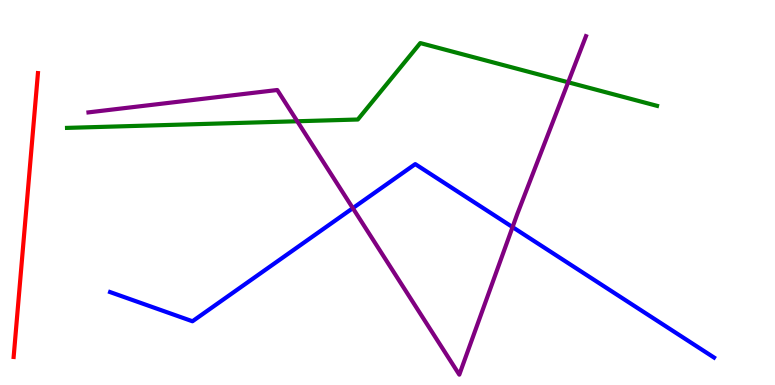[{'lines': ['blue', 'red'], 'intersections': []}, {'lines': ['green', 'red'], 'intersections': []}, {'lines': ['purple', 'red'], 'intersections': []}, {'lines': ['blue', 'green'], 'intersections': []}, {'lines': ['blue', 'purple'], 'intersections': [{'x': 4.55, 'y': 4.59}, {'x': 6.61, 'y': 4.1}]}, {'lines': ['green', 'purple'], 'intersections': [{'x': 3.84, 'y': 6.85}, {'x': 7.33, 'y': 7.86}]}]